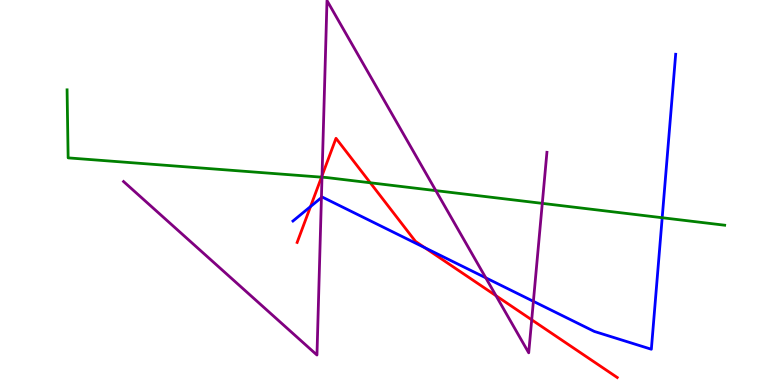[{'lines': ['blue', 'red'], 'intersections': [{'x': 4.01, 'y': 4.64}, {'x': 5.48, 'y': 3.56}]}, {'lines': ['green', 'red'], 'intersections': [{'x': 4.15, 'y': 5.4}, {'x': 4.78, 'y': 5.25}]}, {'lines': ['purple', 'red'], 'intersections': [{'x': 4.16, 'y': 5.44}, {'x': 6.4, 'y': 2.32}, {'x': 6.86, 'y': 1.69}]}, {'lines': ['blue', 'green'], 'intersections': [{'x': 8.54, 'y': 4.34}]}, {'lines': ['blue', 'purple'], 'intersections': [{'x': 4.15, 'y': 4.87}, {'x': 6.27, 'y': 2.78}, {'x': 6.88, 'y': 2.17}]}, {'lines': ['green', 'purple'], 'intersections': [{'x': 4.15, 'y': 5.4}, {'x': 5.62, 'y': 5.05}, {'x': 7.0, 'y': 4.72}]}]